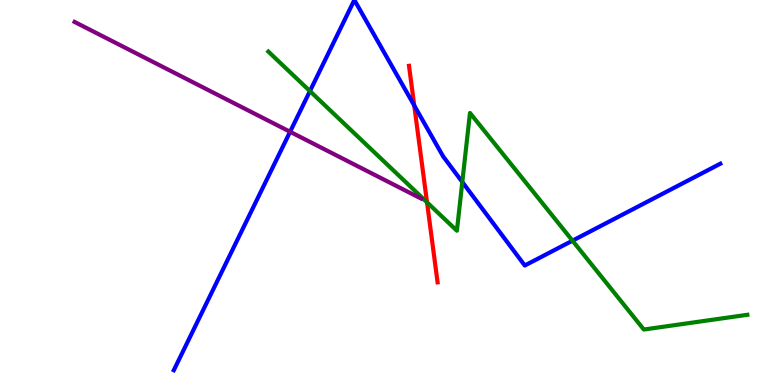[{'lines': ['blue', 'red'], 'intersections': [{'x': 5.35, 'y': 7.26}]}, {'lines': ['green', 'red'], 'intersections': [{'x': 5.51, 'y': 4.74}]}, {'lines': ['purple', 'red'], 'intersections': []}, {'lines': ['blue', 'green'], 'intersections': [{'x': 4.0, 'y': 7.63}, {'x': 5.97, 'y': 5.27}, {'x': 7.39, 'y': 3.75}]}, {'lines': ['blue', 'purple'], 'intersections': [{'x': 3.74, 'y': 6.58}]}, {'lines': ['green', 'purple'], 'intersections': []}]